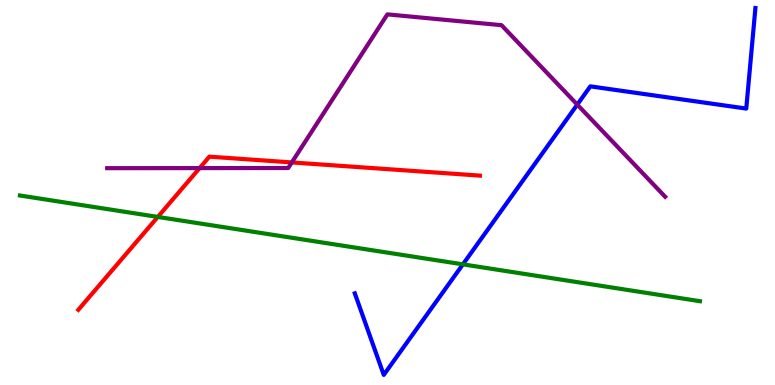[{'lines': ['blue', 'red'], 'intersections': []}, {'lines': ['green', 'red'], 'intersections': [{'x': 2.04, 'y': 4.37}]}, {'lines': ['purple', 'red'], 'intersections': [{'x': 2.58, 'y': 5.63}, {'x': 3.77, 'y': 5.78}]}, {'lines': ['blue', 'green'], 'intersections': [{'x': 5.97, 'y': 3.13}]}, {'lines': ['blue', 'purple'], 'intersections': [{'x': 7.45, 'y': 7.28}]}, {'lines': ['green', 'purple'], 'intersections': []}]